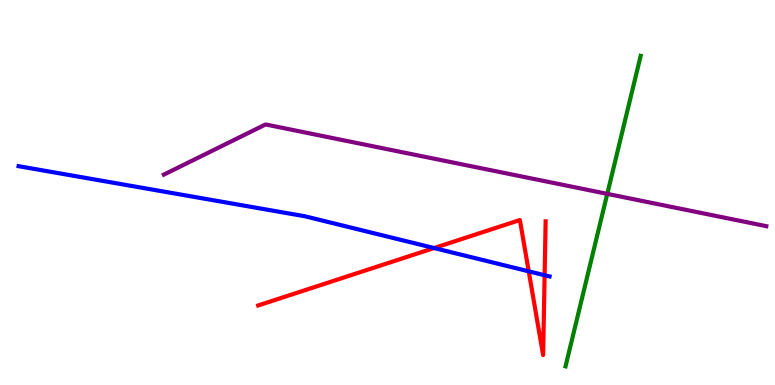[{'lines': ['blue', 'red'], 'intersections': [{'x': 5.6, 'y': 3.56}, {'x': 6.82, 'y': 2.95}, {'x': 7.03, 'y': 2.85}]}, {'lines': ['green', 'red'], 'intersections': []}, {'lines': ['purple', 'red'], 'intersections': []}, {'lines': ['blue', 'green'], 'intersections': []}, {'lines': ['blue', 'purple'], 'intersections': []}, {'lines': ['green', 'purple'], 'intersections': [{'x': 7.84, 'y': 4.96}]}]